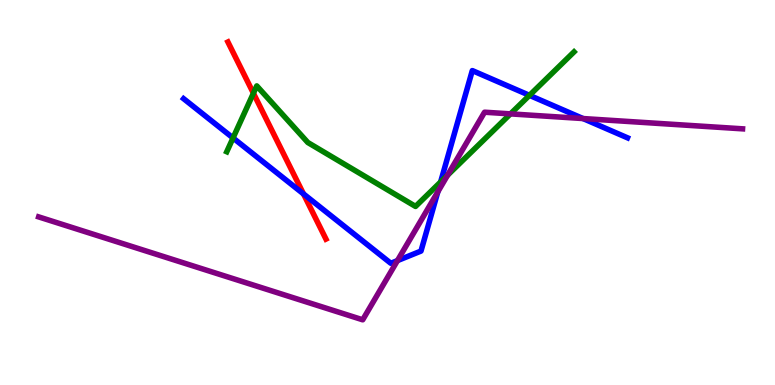[{'lines': ['blue', 'red'], 'intersections': [{'x': 3.92, 'y': 4.96}]}, {'lines': ['green', 'red'], 'intersections': [{'x': 3.27, 'y': 7.58}]}, {'lines': ['purple', 'red'], 'intersections': []}, {'lines': ['blue', 'green'], 'intersections': [{'x': 3.01, 'y': 6.42}, {'x': 5.69, 'y': 5.27}, {'x': 6.83, 'y': 7.52}]}, {'lines': ['blue', 'purple'], 'intersections': [{'x': 5.13, 'y': 3.23}, {'x': 5.65, 'y': 5.02}, {'x': 7.52, 'y': 6.92}]}, {'lines': ['green', 'purple'], 'intersections': [{'x': 5.78, 'y': 5.45}, {'x': 6.59, 'y': 7.04}]}]